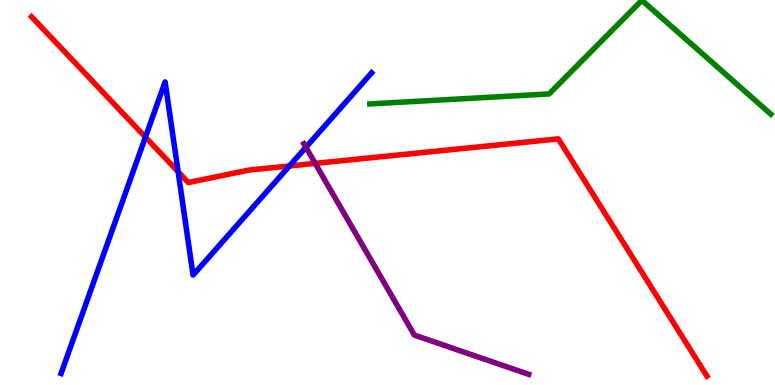[{'lines': ['blue', 'red'], 'intersections': [{'x': 1.88, 'y': 6.44}, {'x': 2.3, 'y': 5.54}, {'x': 3.73, 'y': 5.69}]}, {'lines': ['green', 'red'], 'intersections': []}, {'lines': ['purple', 'red'], 'intersections': [{'x': 4.07, 'y': 5.76}]}, {'lines': ['blue', 'green'], 'intersections': []}, {'lines': ['blue', 'purple'], 'intersections': [{'x': 3.95, 'y': 6.17}]}, {'lines': ['green', 'purple'], 'intersections': []}]